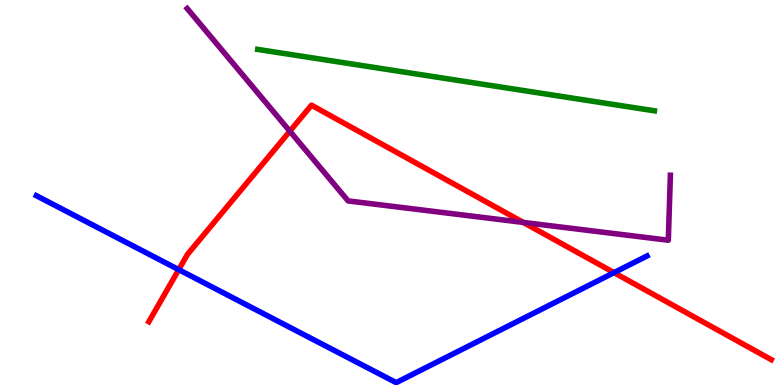[{'lines': ['blue', 'red'], 'intersections': [{'x': 2.31, 'y': 3.0}, {'x': 7.92, 'y': 2.92}]}, {'lines': ['green', 'red'], 'intersections': []}, {'lines': ['purple', 'red'], 'intersections': [{'x': 3.74, 'y': 6.59}, {'x': 6.75, 'y': 4.22}]}, {'lines': ['blue', 'green'], 'intersections': []}, {'lines': ['blue', 'purple'], 'intersections': []}, {'lines': ['green', 'purple'], 'intersections': []}]